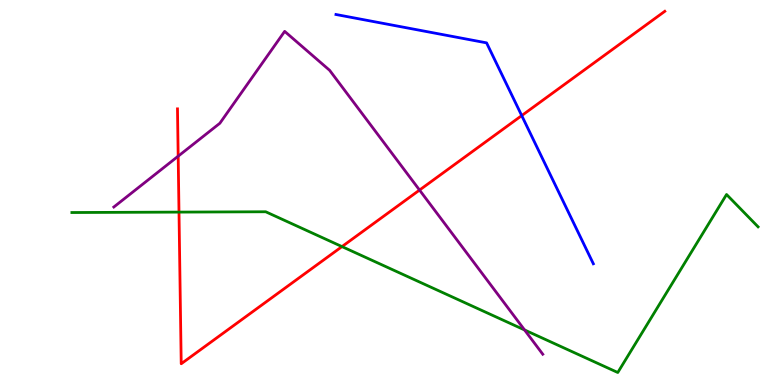[{'lines': ['blue', 'red'], 'intersections': [{'x': 6.73, 'y': 7.0}]}, {'lines': ['green', 'red'], 'intersections': [{'x': 2.31, 'y': 4.49}, {'x': 4.41, 'y': 3.59}]}, {'lines': ['purple', 'red'], 'intersections': [{'x': 2.3, 'y': 5.94}, {'x': 5.41, 'y': 5.06}]}, {'lines': ['blue', 'green'], 'intersections': []}, {'lines': ['blue', 'purple'], 'intersections': []}, {'lines': ['green', 'purple'], 'intersections': [{'x': 6.77, 'y': 1.43}]}]